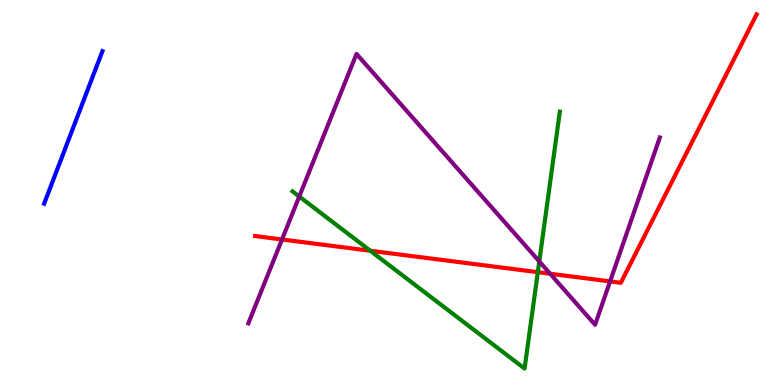[{'lines': ['blue', 'red'], 'intersections': []}, {'lines': ['green', 'red'], 'intersections': [{'x': 4.78, 'y': 3.49}, {'x': 6.94, 'y': 2.93}]}, {'lines': ['purple', 'red'], 'intersections': [{'x': 3.64, 'y': 3.78}, {'x': 7.1, 'y': 2.89}, {'x': 7.87, 'y': 2.69}]}, {'lines': ['blue', 'green'], 'intersections': []}, {'lines': ['blue', 'purple'], 'intersections': []}, {'lines': ['green', 'purple'], 'intersections': [{'x': 3.86, 'y': 4.9}, {'x': 6.96, 'y': 3.21}]}]